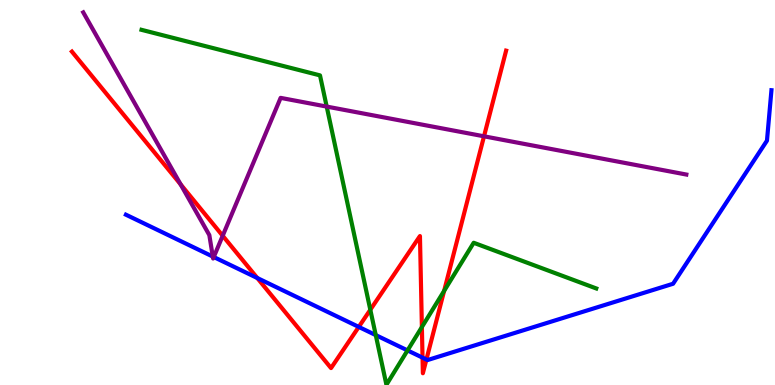[{'lines': ['blue', 'red'], 'intersections': [{'x': 3.32, 'y': 2.78}, {'x': 4.63, 'y': 1.51}, {'x': 5.45, 'y': 0.711}, {'x': 5.5, 'y': 0.662}]}, {'lines': ['green', 'red'], 'intersections': [{'x': 4.78, 'y': 1.95}, {'x': 5.44, 'y': 1.5}, {'x': 5.73, 'y': 2.44}]}, {'lines': ['purple', 'red'], 'intersections': [{'x': 2.33, 'y': 5.21}, {'x': 2.87, 'y': 3.88}, {'x': 6.25, 'y': 6.46}]}, {'lines': ['blue', 'green'], 'intersections': [{'x': 4.85, 'y': 1.3}, {'x': 5.26, 'y': 0.898}]}, {'lines': ['blue', 'purple'], 'intersections': [{'x': 2.75, 'y': 3.34}, {'x': 2.76, 'y': 3.32}]}, {'lines': ['green', 'purple'], 'intersections': [{'x': 4.22, 'y': 7.23}]}]